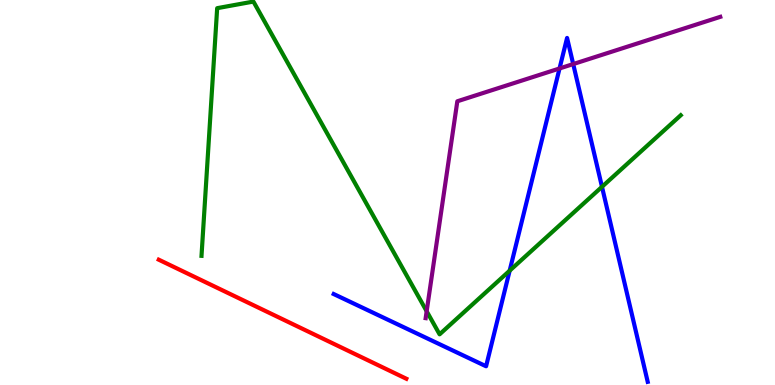[{'lines': ['blue', 'red'], 'intersections': []}, {'lines': ['green', 'red'], 'intersections': []}, {'lines': ['purple', 'red'], 'intersections': []}, {'lines': ['blue', 'green'], 'intersections': [{'x': 6.58, 'y': 2.97}, {'x': 7.77, 'y': 5.15}]}, {'lines': ['blue', 'purple'], 'intersections': [{'x': 7.22, 'y': 8.22}, {'x': 7.4, 'y': 8.34}]}, {'lines': ['green', 'purple'], 'intersections': [{'x': 5.51, 'y': 1.92}]}]